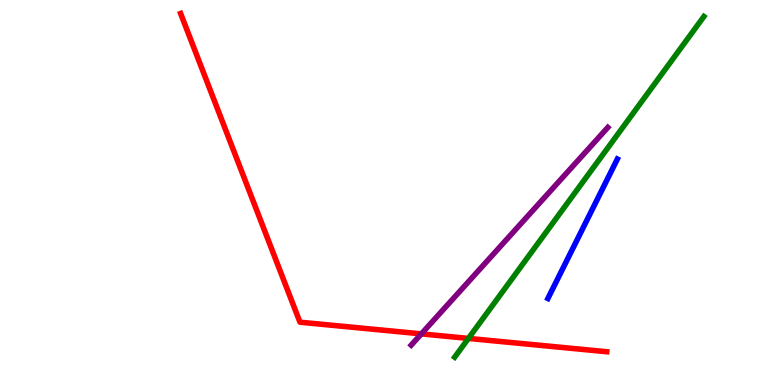[{'lines': ['blue', 'red'], 'intersections': []}, {'lines': ['green', 'red'], 'intersections': [{'x': 6.04, 'y': 1.21}]}, {'lines': ['purple', 'red'], 'intersections': [{'x': 5.44, 'y': 1.33}]}, {'lines': ['blue', 'green'], 'intersections': []}, {'lines': ['blue', 'purple'], 'intersections': []}, {'lines': ['green', 'purple'], 'intersections': []}]